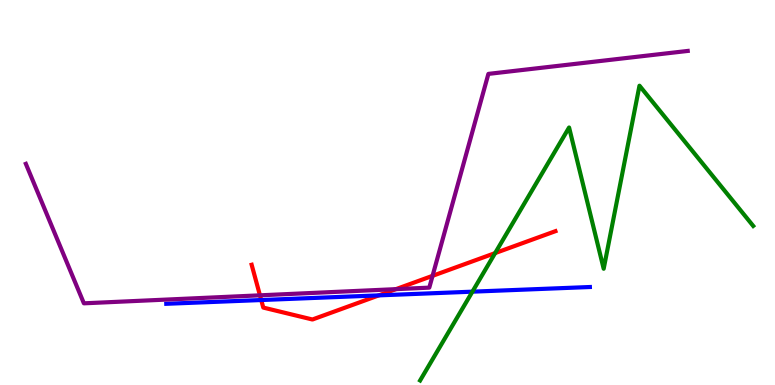[{'lines': ['blue', 'red'], 'intersections': [{'x': 3.37, 'y': 2.21}, {'x': 4.89, 'y': 2.33}]}, {'lines': ['green', 'red'], 'intersections': [{'x': 6.39, 'y': 3.43}]}, {'lines': ['purple', 'red'], 'intersections': [{'x': 3.35, 'y': 2.33}, {'x': 5.11, 'y': 2.49}, {'x': 5.58, 'y': 2.84}]}, {'lines': ['blue', 'green'], 'intersections': [{'x': 6.1, 'y': 2.42}]}, {'lines': ['blue', 'purple'], 'intersections': []}, {'lines': ['green', 'purple'], 'intersections': []}]